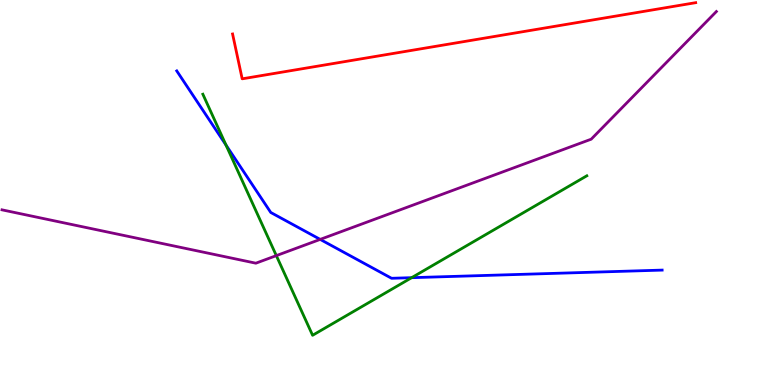[{'lines': ['blue', 'red'], 'intersections': []}, {'lines': ['green', 'red'], 'intersections': []}, {'lines': ['purple', 'red'], 'intersections': []}, {'lines': ['blue', 'green'], 'intersections': [{'x': 2.92, 'y': 6.23}, {'x': 5.31, 'y': 2.79}]}, {'lines': ['blue', 'purple'], 'intersections': [{'x': 4.13, 'y': 3.78}]}, {'lines': ['green', 'purple'], 'intersections': [{'x': 3.57, 'y': 3.36}]}]